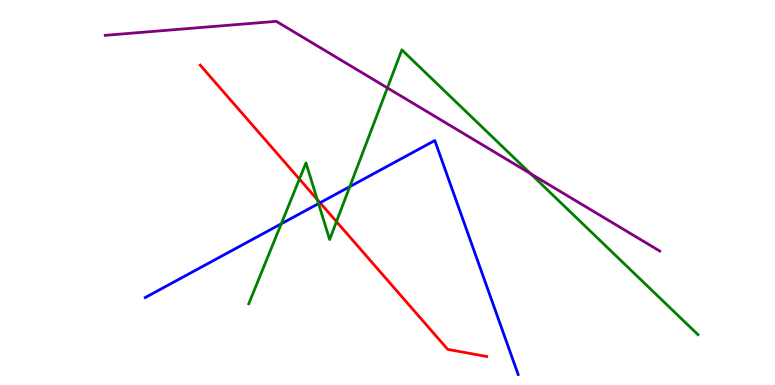[{'lines': ['blue', 'red'], 'intersections': [{'x': 4.13, 'y': 4.73}]}, {'lines': ['green', 'red'], 'intersections': [{'x': 3.86, 'y': 5.35}, {'x': 4.09, 'y': 4.82}, {'x': 4.34, 'y': 4.24}]}, {'lines': ['purple', 'red'], 'intersections': []}, {'lines': ['blue', 'green'], 'intersections': [{'x': 3.63, 'y': 4.19}, {'x': 4.11, 'y': 4.71}, {'x': 4.51, 'y': 5.15}]}, {'lines': ['blue', 'purple'], 'intersections': []}, {'lines': ['green', 'purple'], 'intersections': [{'x': 5.0, 'y': 7.72}, {'x': 6.85, 'y': 5.49}]}]